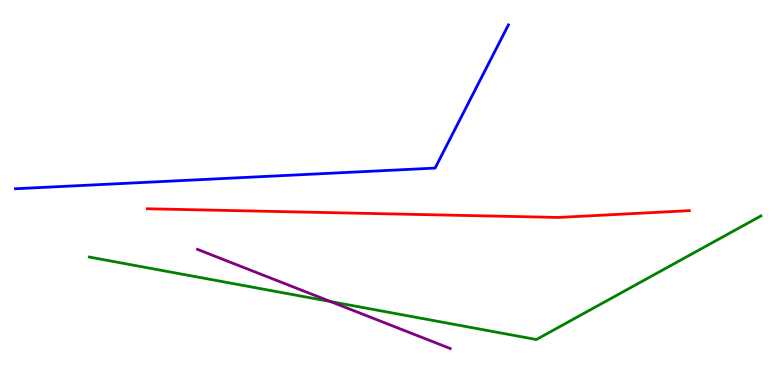[{'lines': ['blue', 'red'], 'intersections': []}, {'lines': ['green', 'red'], 'intersections': []}, {'lines': ['purple', 'red'], 'intersections': []}, {'lines': ['blue', 'green'], 'intersections': []}, {'lines': ['blue', 'purple'], 'intersections': []}, {'lines': ['green', 'purple'], 'intersections': [{'x': 4.27, 'y': 2.17}]}]